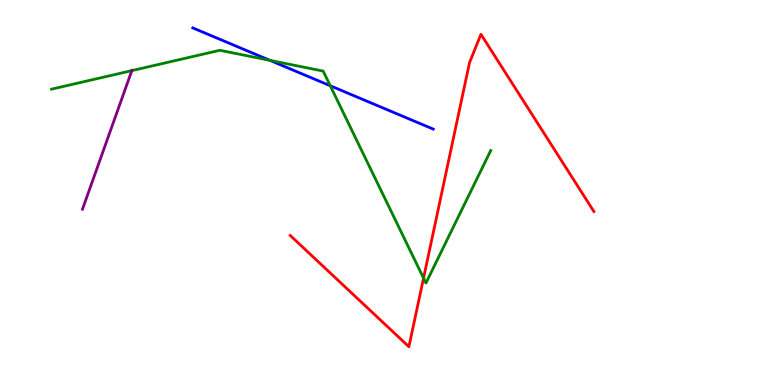[{'lines': ['blue', 'red'], 'intersections': []}, {'lines': ['green', 'red'], 'intersections': [{'x': 5.47, 'y': 2.78}]}, {'lines': ['purple', 'red'], 'intersections': []}, {'lines': ['blue', 'green'], 'intersections': [{'x': 3.48, 'y': 8.43}, {'x': 4.26, 'y': 7.77}]}, {'lines': ['blue', 'purple'], 'intersections': []}, {'lines': ['green', 'purple'], 'intersections': [{'x': 1.7, 'y': 8.17}]}]